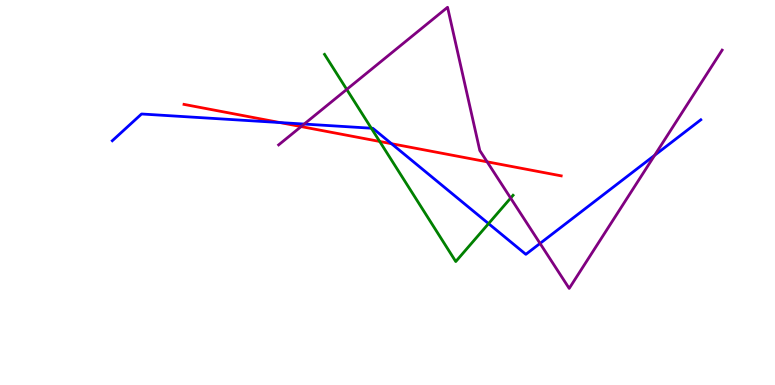[{'lines': ['blue', 'red'], 'intersections': [{'x': 3.61, 'y': 6.82}, {'x': 5.05, 'y': 6.27}]}, {'lines': ['green', 'red'], 'intersections': [{'x': 4.9, 'y': 6.33}]}, {'lines': ['purple', 'red'], 'intersections': [{'x': 3.89, 'y': 6.71}, {'x': 6.29, 'y': 5.8}]}, {'lines': ['blue', 'green'], 'intersections': [{'x': 4.79, 'y': 6.67}, {'x': 6.3, 'y': 4.19}]}, {'lines': ['blue', 'purple'], 'intersections': [{'x': 3.93, 'y': 6.78}, {'x': 6.97, 'y': 3.68}, {'x': 8.45, 'y': 5.97}]}, {'lines': ['green', 'purple'], 'intersections': [{'x': 4.47, 'y': 7.68}, {'x': 6.59, 'y': 4.86}]}]